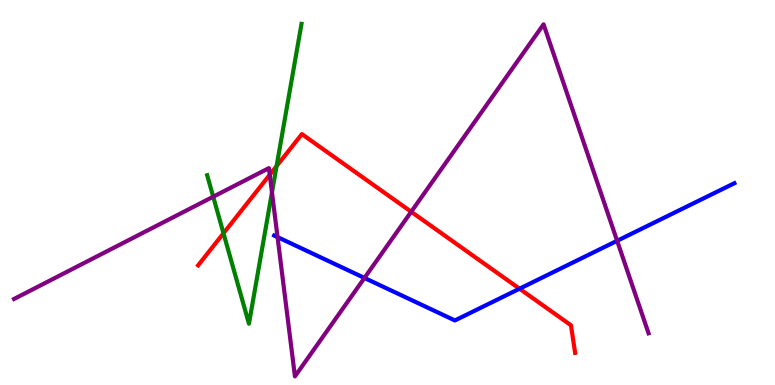[{'lines': ['blue', 'red'], 'intersections': [{'x': 6.7, 'y': 2.5}]}, {'lines': ['green', 'red'], 'intersections': [{'x': 2.88, 'y': 3.94}, {'x': 3.57, 'y': 5.69}]}, {'lines': ['purple', 'red'], 'intersections': [{'x': 3.48, 'y': 5.46}, {'x': 5.31, 'y': 4.5}]}, {'lines': ['blue', 'green'], 'intersections': []}, {'lines': ['blue', 'purple'], 'intersections': [{'x': 3.58, 'y': 3.84}, {'x': 4.7, 'y': 2.78}, {'x': 7.96, 'y': 3.75}]}, {'lines': ['green', 'purple'], 'intersections': [{'x': 2.75, 'y': 4.89}, {'x': 3.51, 'y': 5.0}]}]